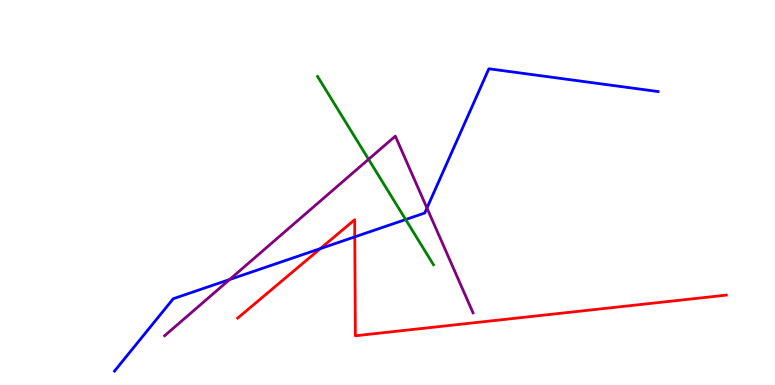[{'lines': ['blue', 'red'], 'intersections': [{'x': 4.13, 'y': 3.54}, {'x': 4.58, 'y': 3.85}]}, {'lines': ['green', 'red'], 'intersections': []}, {'lines': ['purple', 'red'], 'intersections': []}, {'lines': ['blue', 'green'], 'intersections': [{'x': 5.23, 'y': 4.3}]}, {'lines': ['blue', 'purple'], 'intersections': [{'x': 2.96, 'y': 2.74}, {'x': 5.51, 'y': 4.6}]}, {'lines': ['green', 'purple'], 'intersections': [{'x': 4.76, 'y': 5.86}]}]